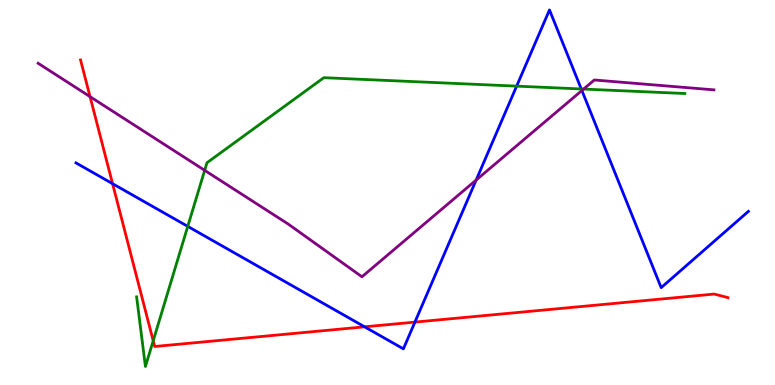[{'lines': ['blue', 'red'], 'intersections': [{'x': 1.45, 'y': 5.23}, {'x': 4.7, 'y': 1.51}, {'x': 5.35, 'y': 1.63}]}, {'lines': ['green', 'red'], 'intersections': [{'x': 1.98, 'y': 1.15}]}, {'lines': ['purple', 'red'], 'intersections': [{'x': 1.16, 'y': 7.49}]}, {'lines': ['blue', 'green'], 'intersections': [{'x': 2.42, 'y': 4.12}, {'x': 6.67, 'y': 7.76}, {'x': 7.5, 'y': 7.69}]}, {'lines': ['blue', 'purple'], 'intersections': [{'x': 6.14, 'y': 5.32}, {'x': 7.51, 'y': 7.65}]}, {'lines': ['green', 'purple'], 'intersections': [{'x': 2.64, 'y': 5.58}, {'x': 7.53, 'y': 7.69}]}]